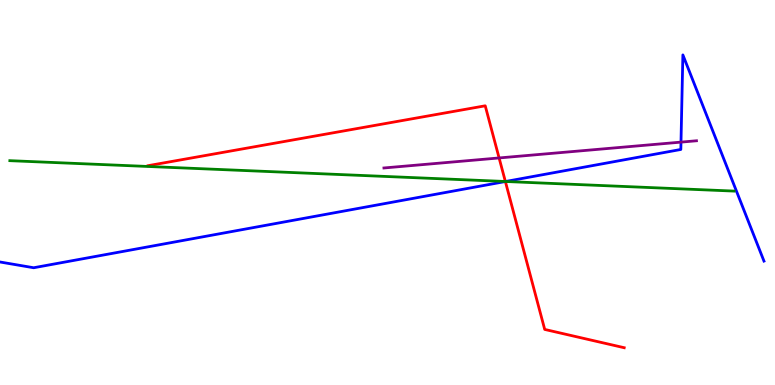[{'lines': ['blue', 'red'], 'intersections': [{'x': 6.52, 'y': 5.28}]}, {'lines': ['green', 'red'], 'intersections': [{'x': 6.52, 'y': 5.29}]}, {'lines': ['purple', 'red'], 'intersections': [{'x': 6.44, 'y': 5.9}]}, {'lines': ['blue', 'green'], 'intersections': [{'x': 6.52, 'y': 5.29}]}, {'lines': ['blue', 'purple'], 'intersections': [{'x': 8.79, 'y': 6.31}]}, {'lines': ['green', 'purple'], 'intersections': []}]